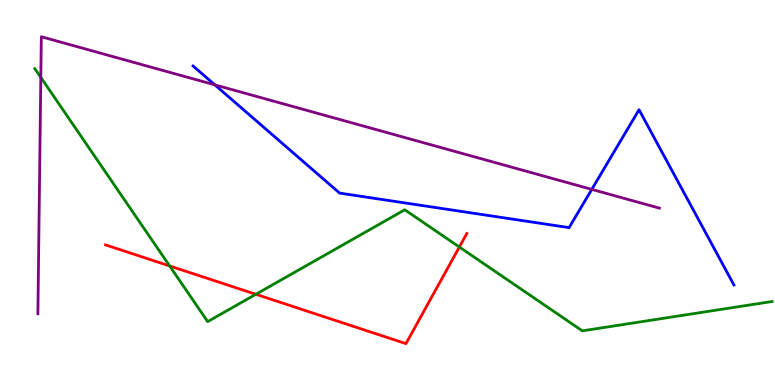[{'lines': ['blue', 'red'], 'intersections': []}, {'lines': ['green', 'red'], 'intersections': [{'x': 2.19, 'y': 3.09}, {'x': 3.3, 'y': 2.36}, {'x': 5.93, 'y': 3.58}]}, {'lines': ['purple', 'red'], 'intersections': []}, {'lines': ['blue', 'green'], 'intersections': []}, {'lines': ['blue', 'purple'], 'intersections': [{'x': 2.77, 'y': 7.8}, {'x': 7.64, 'y': 5.08}]}, {'lines': ['green', 'purple'], 'intersections': [{'x': 0.527, 'y': 7.99}]}]